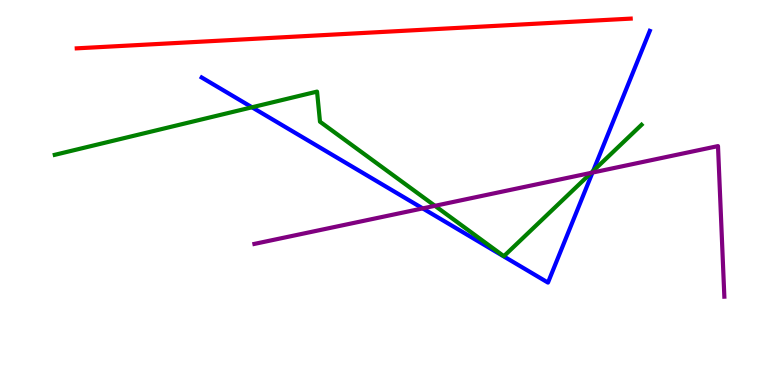[{'lines': ['blue', 'red'], 'intersections': []}, {'lines': ['green', 'red'], 'intersections': []}, {'lines': ['purple', 'red'], 'intersections': []}, {'lines': ['blue', 'green'], 'intersections': [{'x': 3.25, 'y': 7.21}, {'x': 7.65, 'y': 5.56}]}, {'lines': ['blue', 'purple'], 'intersections': [{'x': 5.45, 'y': 4.59}, {'x': 7.64, 'y': 5.52}]}, {'lines': ['green', 'purple'], 'intersections': [{'x': 5.61, 'y': 4.65}, {'x': 7.63, 'y': 5.51}]}]